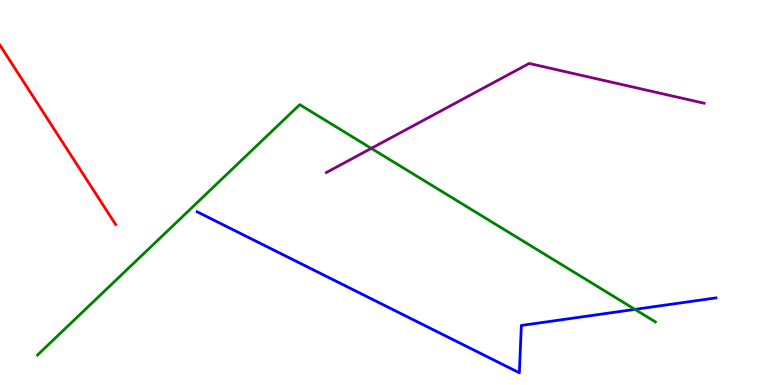[{'lines': ['blue', 'red'], 'intersections': []}, {'lines': ['green', 'red'], 'intersections': []}, {'lines': ['purple', 'red'], 'intersections': []}, {'lines': ['blue', 'green'], 'intersections': [{'x': 8.19, 'y': 1.96}]}, {'lines': ['blue', 'purple'], 'intersections': []}, {'lines': ['green', 'purple'], 'intersections': [{'x': 4.79, 'y': 6.15}]}]